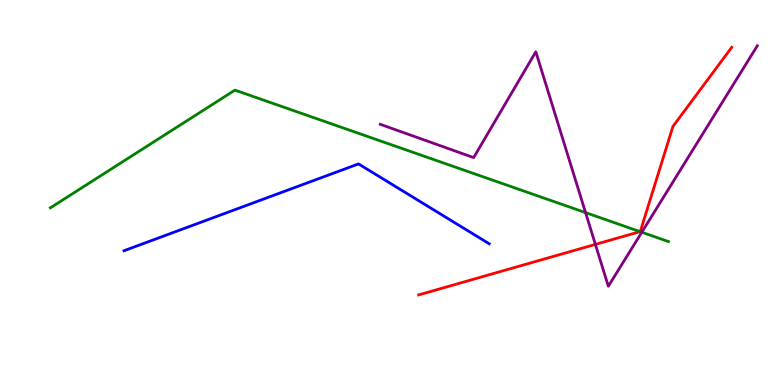[{'lines': ['blue', 'red'], 'intersections': []}, {'lines': ['green', 'red'], 'intersections': [{'x': 8.26, 'y': 3.98}]}, {'lines': ['purple', 'red'], 'intersections': [{'x': 7.68, 'y': 3.65}]}, {'lines': ['blue', 'green'], 'intersections': []}, {'lines': ['blue', 'purple'], 'intersections': []}, {'lines': ['green', 'purple'], 'intersections': [{'x': 7.56, 'y': 4.48}, {'x': 8.28, 'y': 3.97}]}]